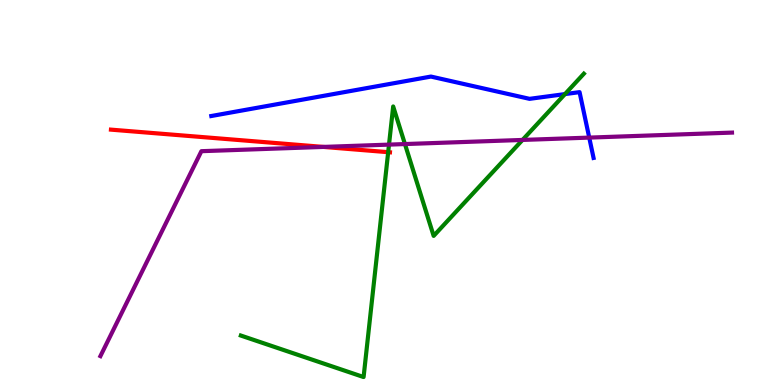[{'lines': ['blue', 'red'], 'intersections': []}, {'lines': ['green', 'red'], 'intersections': [{'x': 5.01, 'y': 6.05}]}, {'lines': ['purple', 'red'], 'intersections': [{'x': 4.17, 'y': 6.18}]}, {'lines': ['blue', 'green'], 'intersections': [{'x': 7.29, 'y': 7.56}]}, {'lines': ['blue', 'purple'], 'intersections': [{'x': 7.6, 'y': 6.43}]}, {'lines': ['green', 'purple'], 'intersections': [{'x': 5.02, 'y': 6.24}, {'x': 5.22, 'y': 6.26}, {'x': 6.74, 'y': 6.37}]}]